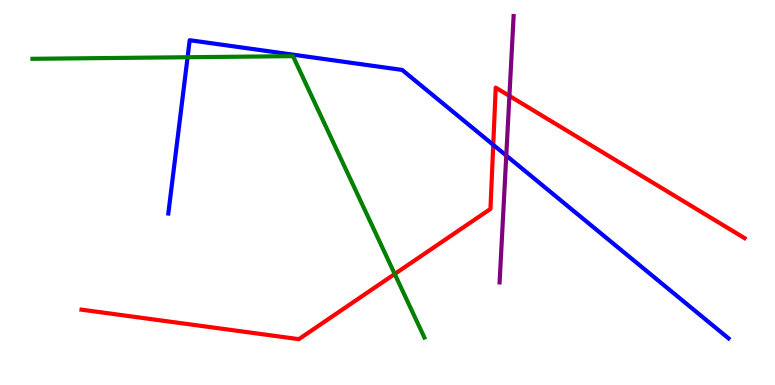[{'lines': ['blue', 'red'], 'intersections': [{'x': 6.36, 'y': 6.24}]}, {'lines': ['green', 'red'], 'intersections': [{'x': 5.09, 'y': 2.88}]}, {'lines': ['purple', 'red'], 'intersections': [{'x': 6.57, 'y': 7.51}]}, {'lines': ['blue', 'green'], 'intersections': [{'x': 2.42, 'y': 8.51}]}, {'lines': ['blue', 'purple'], 'intersections': [{'x': 6.53, 'y': 5.96}]}, {'lines': ['green', 'purple'], 'intersections': []}]